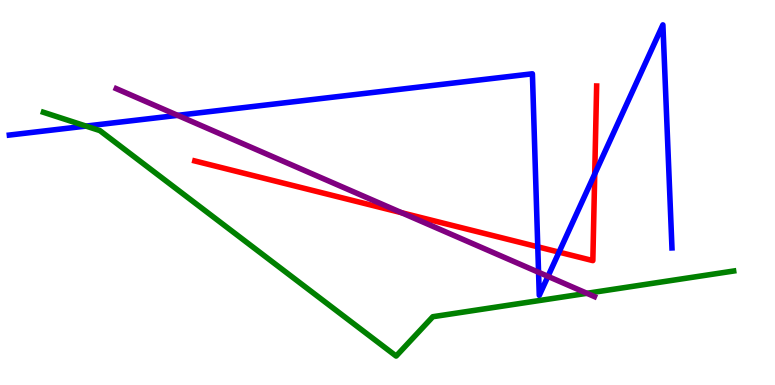[{'lines': ['blue', 'red'], 'intersections': [{'x': 6.94, 'y': 3.59}, {'x': 7.21, 'y': 3.45}, {'x': 7.67, 'y': 5.48}]}, {'lines': ['green', 'red'], 'intersections': []}, {'lines': ['purple', 'red'], 'intersections': [{'x': 5.18, 'y': 4.47}]}, {'lines': ['blue', 'green'], 'intersections': [{'x': 1.11, 'y': 6.73}]}, {'lines': ['blue', 'purple'], 'intersections': [{'x': 2.29, 'y': 7.0}, {'x': 6.95, 'y': 2.93}, {'x': 7.07, 'y': 2.82}]}, {'lines': ['green', 'purple'], 'intersections': [{'x': 7.57, 'y': 2.38}]}]